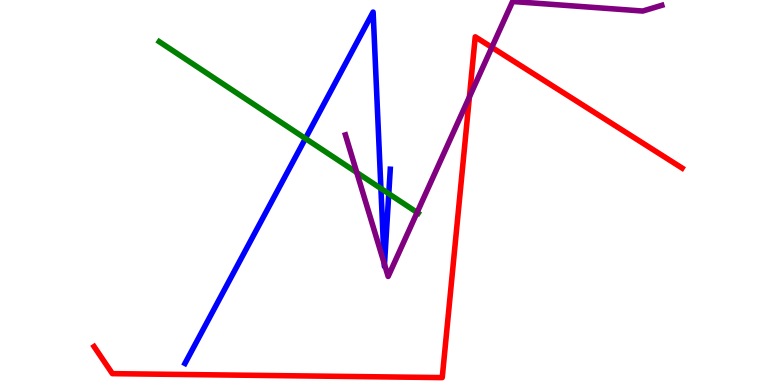[{'lines': ['blue', 'red'], 'intersections': []}, {'lines': ['green', 'red'], 'intersections': []}, {'lines': ['purple', 'red'], 'intersections': [{'x': 6.06, 'y': 7.48}, {'x': 6.35, 'y': 8.77}]}, {'lines': ['blue', 'green'], 'intersections': [{'x': 3.94, 'y': 6.4}, {'x': 4.91, 'y': 5.1}, {'x': 5.02, 'y': 4.97}]}, {'lines': ['blue', 'purple'], 'intersections': [{'x': 4.96, 'y': 3.16}, {'x': 4.96, 'y': 3.14}]}, {'lines': ['green', 'purple'], 'intersections': [{'x': 4.6, 'y': 5.52}, {'x': 5.38, 'y': 4.48}]}]